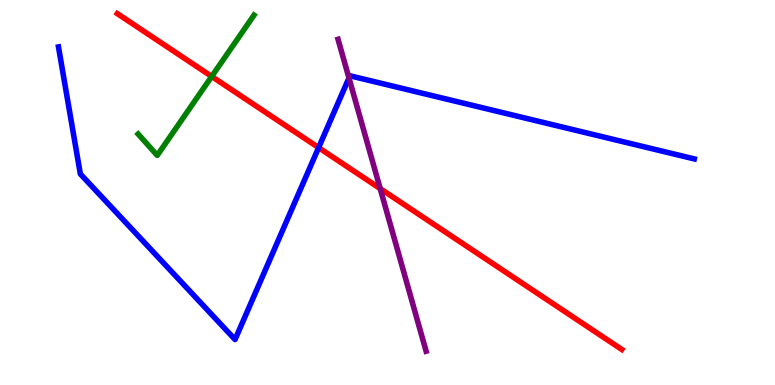[{'lines': ['blue', 'red'], 'intersections': [{'x': 4.11, 'y': 6.17}]}, {'lines': ['green', 'red'], 'intersections': [{'x': 2.73, 'y': 8.01}]}, {'lines': ['purple', 'red'], 'intersections': [{'x': 4.91, 'y': 5.1}]}, {'lines': ['blue', 'green'], 'intersections': []}, {'lines': ['blue', 'purple'], 'intersections': [{'x': 4.5, 'y': 7.97}]}, {'lines': ['green', 'purple'], 'intersections': []}]